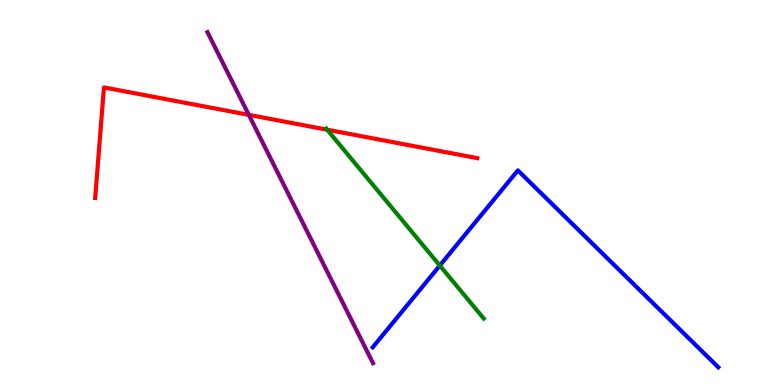[{'lines': ['blue', 'red'], 'intersections': []}, {'lines': ['green', 'red'], 'intersections': [{'x': 4.22, 'y': 6.63}]}, {'lines': ['purple', 'red'], 'intersections': [{'x': 3.21, 'y': 7.02}]}, {'lines': ['blue', 'green'], 'intersections': [{'x': 5.67, 'y': 3.1}]}, {'lines': ['blue', 'purple'], 'intersections': []}, {'lines': ['green', 'purple'], 'intersections': []}]